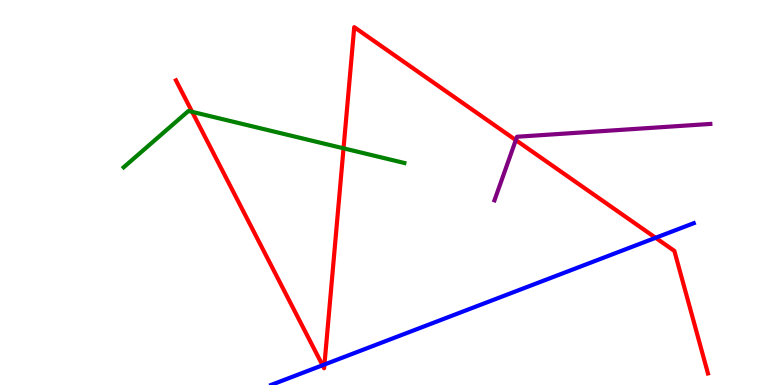[{'lines': ['blue', 'red'], 'intersections': [{'x': 4.16, 'y': 0.513}, {'x': 4.19, 'y': 0.532}, {'x': 8.46, 'y': 3.82}]}, {'lines': ['green', 'red'], 'intersections': [{'x': 2.48, 'y': 7.1}, {'x': 4.43, 'y': 6.15}]}, {'lines': ['purple', 'red'], 'intersections': [{'x': 6.66, 'y': 6.36}]}, {'lines': ['blue', 'green'], 'intersections': []}, {'lines': ['blue', 'purple'], 'intersections': []}, {'lines': ['green', 'purple'], 'intersections': []}]